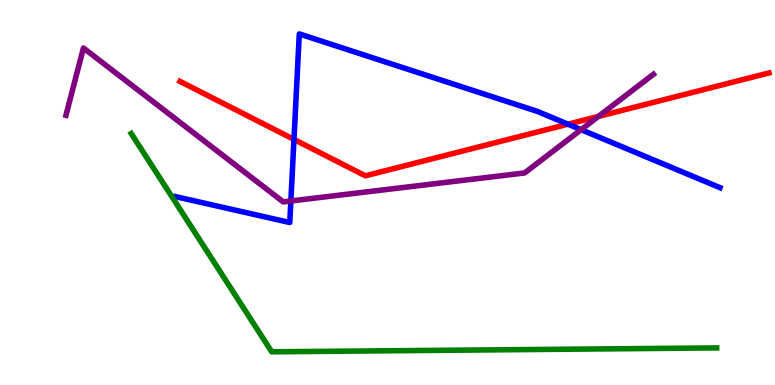[{'lines': ['blue', 'red'], 'intersections': [{'x': 3.79, 'y': 6.38}, {'x': 7.33, 'y': 6.77}]}, {'lines': ['green', 'red'], 'intersections': []}, {'lines': ['purple', 'red'], 'intersections': [{'x': 7.72, 'y': 6.98}]}, {'lines': ['blue', 'green'], 'intersections': []}, {'lines': ['blue', 'purple'], 'intersections': [{'x': 3.75, 'y': 4.78}, {'x': 7.5, 'y': 6.63}]}, {'lines': ['green', 'purple'], 'intersections': []}]